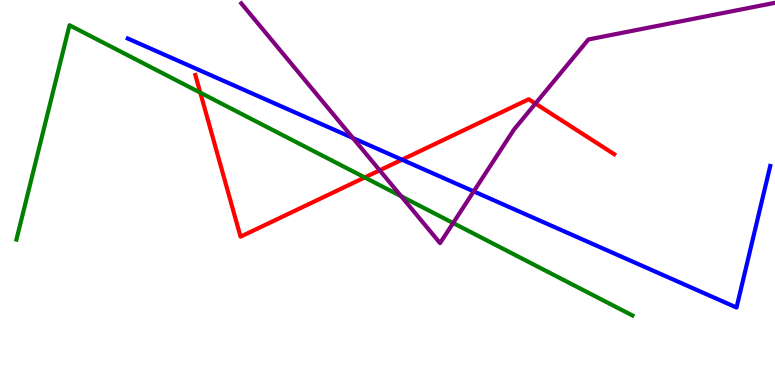[{'lines': ['blue', 'red'], 'intersections': [{'x': 5.19, 'y': 5.85}]}, {'lines': ['green', 'red'], 'intersections': [{'x': 2.58, 'y': 7.59}, {'x': 4.71, 'y': 5.39}]}, {'lines': ['purple', 'red'], 'intersections': [{'x': 4.9, 'y': 5.58}, {'x': 6.91, 'y': 7.31}]}, {'lines': ['blue', 'green'], 'intersections': []}, {'lines': ['blue', 'purple'], 'intersections': [{'x': 4.55, 'y': 6.42}, {'x': 6.11, 'y': 5.03}]}, {'lines': ['green', 'purple'], 'intersections': [{'x': 5.18, 'y': 4.9}, {'x': 5.85, 'y': 4.21}]}]